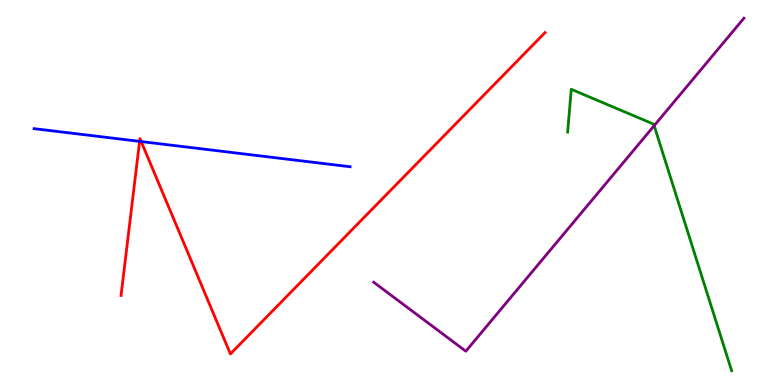[{'lines': ['blue', 'red'], 'intersections': [{'x': 1.8, 'y': 6.33}, {'x': 1.82, 'y': 6.32}]}, {'lines': ['green', 'red'], 'intersections': []}, {'lines': ['purple', 'red'], 'intersections': []}, {'lines': ['blue', 'green'], 'intersections': []}, {'lines': ['blue', 'purple'], 'intersections': []}, {'lines': ['green', 'purple'], 'intersections': [{'x': 8.44, 'y': 6.74}]}]